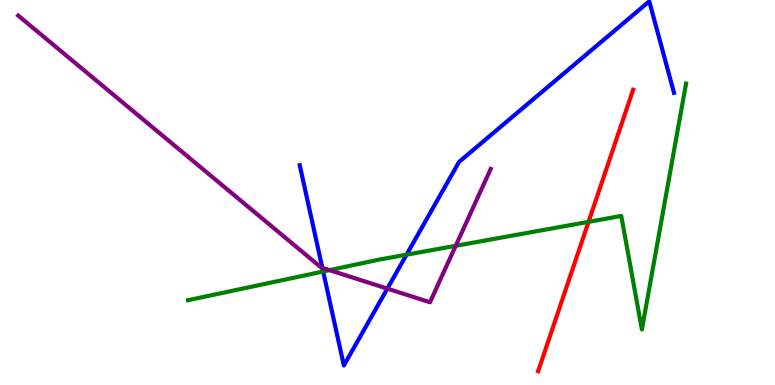[{'lines': ['blue', 'red'], 'intersections': []}, {'lines': ['green', 'red'], 'intersections': [{'x': 7.59, 'y': 4.24}]}, {'lines': ['purple', 'red'], 'intersections': []}, {'lines': ['blue', 'green'], 'intersections': [{'x': 4.17, 'y': 2.95}, {'x': 5.25, 'y': 3.39}]}, {'lines': ['blue', 'purple'], 'intersections': [{'x': 4.16, 'y': 3.04}, {'x': 5.0, 'y': 2.5}]}, {'lines': ['green', 'purple'], 'intersections': [{'x': 4.25, 'y': 2.98}, {'x': 5.88, 'y': 3.62}]}]